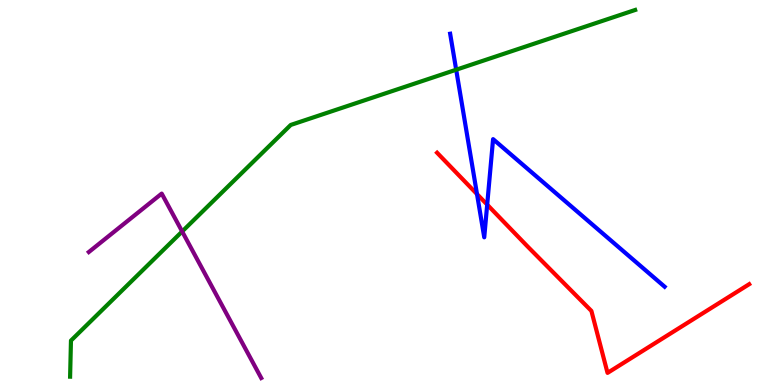[{'lines': ['blue', 'red'], 'intersections': [{'x': 6.15, 'y': 4.96}, {'x': 6.29, 'y': 4.68}]}, {'lines': ['green', 'red'], 'intersections': []}, {'lines': ['purple', 'red'], 'intersections': []}, {'lines': ['blue', 'green'], 'intersections': [{'x': 5.89, 'y': 8.19}]}, {'lines': ['blue', 'purple'], 'intersections': []}, {'lines': ['green', 'purple'], 'intersections': [{'x': 2.35, 'y': 3.99}]}]